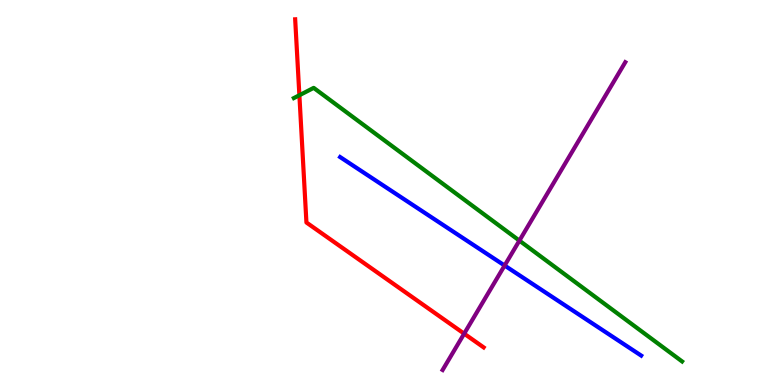[{'lines': ['blue', 'red'], 'intersections': []}, {'lines': ['green', 'red'], 'intersections': [{'x': 3.86, 'y': 7.53}]}, {'lines': ['purple', 'red'], 'intersections': [{'x': 5.99, 'y': 1.33}]}, {'lines': ['blue', 'green'], 'intersections': []}, {'lines': ['blue', 'purple'], 'intersections': [{'x': 6.51, 'y': 3.1}]}, {'lines': ['green', 'purple'], 'intersections': [{'x': 6.7, 'y': 3.75}]}]